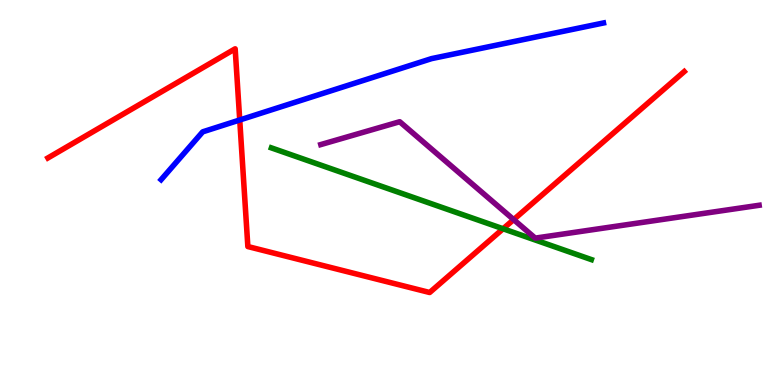[{'lines': ['blue', 'red'], 'intersections': [{'x': 3.09, 'y': 6.88}]}, {'lines': ['green', 'red'], 'intersections': [{'x': 6.49, 'y': 4.06}]}, {'lines': ['purple', 'red'], 'intersections': [{'x': 6.63, 'y': 4.3}]}, {'lines': ['blue', 'green'], 'intersections': []}, {'lines': ['blue', 'purple'], 'intersections': []}, {'lines': ['green', 'purple'], 'intersections': []}]